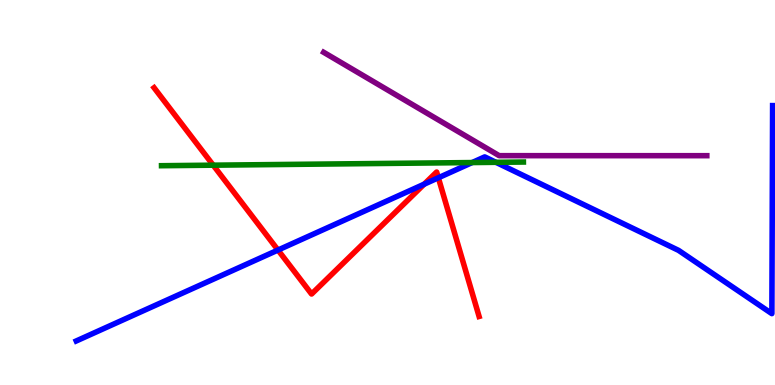[{'lines': ['blue', 'red'], 'intersections': [{'x': 3.59, 'y': 3.51}, {'x': 5.47, 'y': 5.22}, {'x': 5.66, 'y': 5.38}]}, {'lines': ['green', 'red'], 'intersections': [{'x': 2.75, 'y': 5.71}]}, {'lines': ['purple', 'red'], 'intersections': []}, {'lines': ['blue', 'green'], 'intersections': [{'x': 6.09, 'y': 5.78}, {'x': 6.4, 'y': 5.78}]}, {'lines': ['blue', 'purple'], 'intersections': []}, {'lines': ['green', 'purple'], 'intersections': []}]